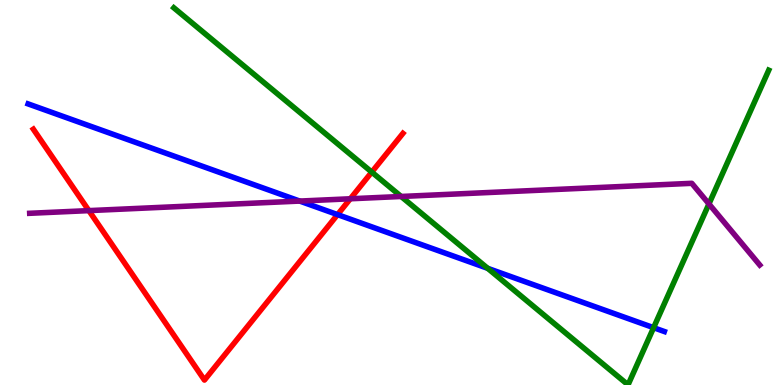[{'lines': ['blue', 'red'], 'intersections': [{'x': 4.36, 'y': 4.43}]}, {'lines': ['green', 'red'], 'intersections': [{'x': 4.8, 'y': 5.53}]}, {'lines': ['purple', 'red'], 'intersections': [{'x': 1.15, 'y': 4.53}, {'x': 4.52, 'y': 4.84}]}, {'lines': ['blue', 'green'], 'intersections': [{'x': 6.29, 'y': 3.03}, {'x': 8.43, 'y': 1.49}]}, {'lines': ['blue', 'purple'], 'intersections': [{'x': 3.87, 'y': 4.78}]}, {'lines': ['green', 'purple'], 'intersections': [{'x': 5.18, 'y': 4.9}, {'x': 9.15, 'y': 4.7}]}]